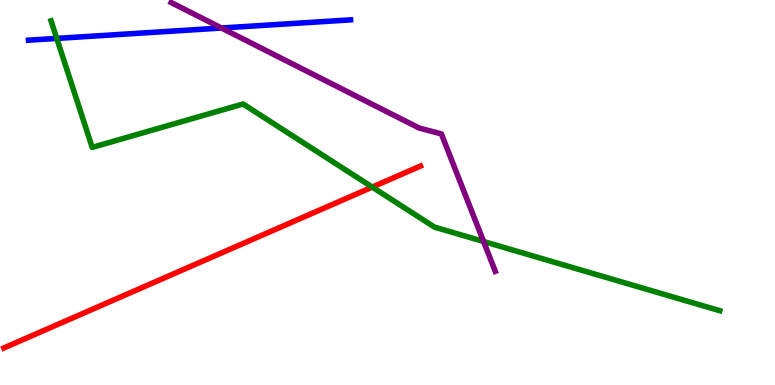[{'lines': ['blue', 'red'], 'intersections': []}, {'lines': ['green', 'red'], 'intersections': [{'x': 4.8, 'y': 5.14}]}, {'lines': ['purple', 'red'], 'intersections': []}, {'lines': ['blue', 'green'], 'intersections': [{'x': 0.732, 'y': 9.0}]}, {'lines': ['blue', 'purple'], 'intersections': [{'x': 2.86, 'y': 9.27}]}, {'lines': ['green', 'purple'], 'intersections': [{'x': 6.24, 'y': 3.73}]}]